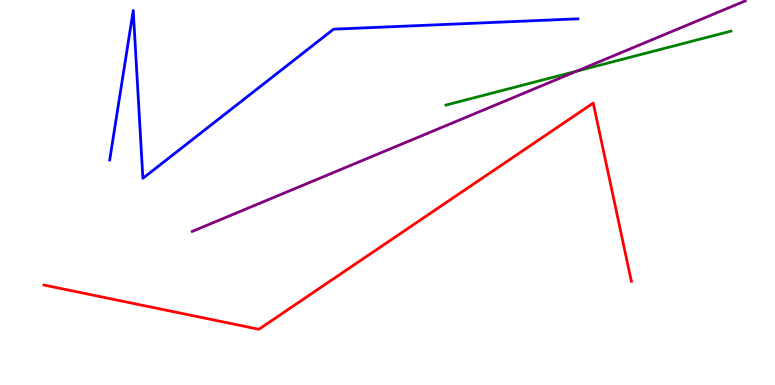[{'lines': ['blue', 'red'], 'intersections': []}, {'lines': ['green', 'red'], 'intersections': []}, {'lines': ['purple', 'red'], 'intersections': []}, {'lines': ['blue', 'green'], 'intersections': []}, {'lines': ['blue', 'purple'], 'intersections': []}, {'lines': ['green', 'purple'], 'intersections': [{'x': 7.44, 'y': 8.15}]}]